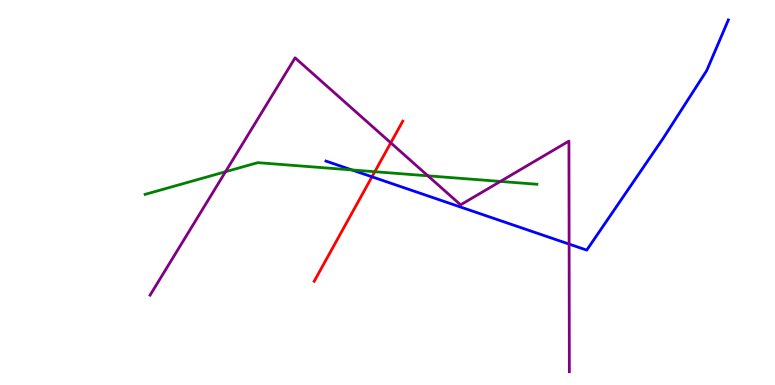[{'lines': ['blue', 'red'], 'intersections': [{'x': 4.8, 'y': 5.41}]}, {'lines': ['green', 'red'], 'intersections': [{'x': 4.84, 'y': 5.54}]}, {'lines': ['purple', 'red'], 'intersections': [{'x': 5.04, 'y': 6.29}]}, {'lines': ['blue', 'green'], 'intersections': [{'x': 4.54, 'y': 5.59}]}, {'lines': ['blue', 'purple'], 'intersections': [{'x': 7.34, 'y': 3.66}]}, {'lines': ['green', 'purple'], 'intersections': [{'x': 2.91, 'y': 5.54}, {'x': 5.52, 'y': 5.43}, {'x': 6.46, 'y': 5.29}]}]